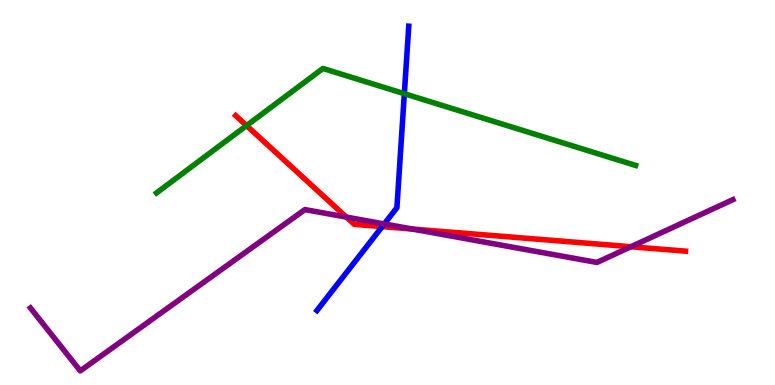[{'lines': ['blue', 'red'], 'intersections': [{'x': 4.93, 'y': 4.11}]}, {'lines': ['green', 'red'], 'intersections': [{'x': 3.18, 'y': 6.74}]}, {'lines': ['purple', 'red'], 'intersections': [{'x': 4.47, 'y': 4.36}, {'x': 5.32, 'y': 4.05}, {'x': 8.14, 'y': 3.59}]}, {'lines': ['blue', 'green'], 'intersections': [{'x': 5.22, 'y': 7.57}]}, {'lines': ['blue', 'purple'], 'intersections': [{'x': 4.96, 'y': 4.18}]}, {'lines': ['green', 'purple'], 'intersections': []}]